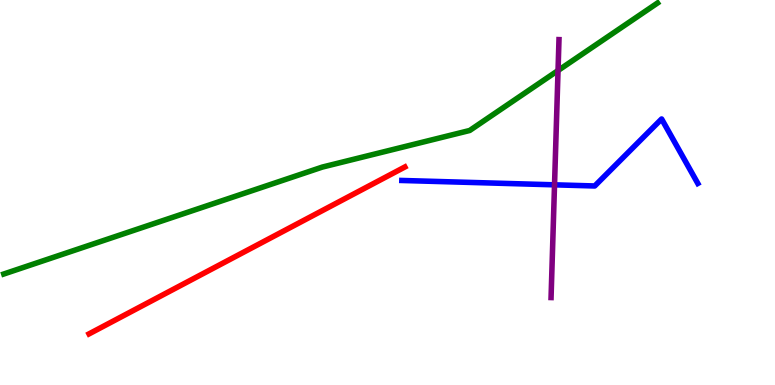[{'lines': ['blue', 'red'], 'intersections': []}, {'lines': ['green', 'red'], 'intersections': []}, {'lines': ['purple', 'red'], 'intersections': []}, {'lines': ['blue', 'green'], 'intersections': []}, {'lines': ['blue', 'purple'], 'intersections': [{'x': 7.16, 'y': 5.2}]}, {'lines': ['green', 'purple'], 'intersections': [{'x': 7.2, 'y': 8.17}]}]